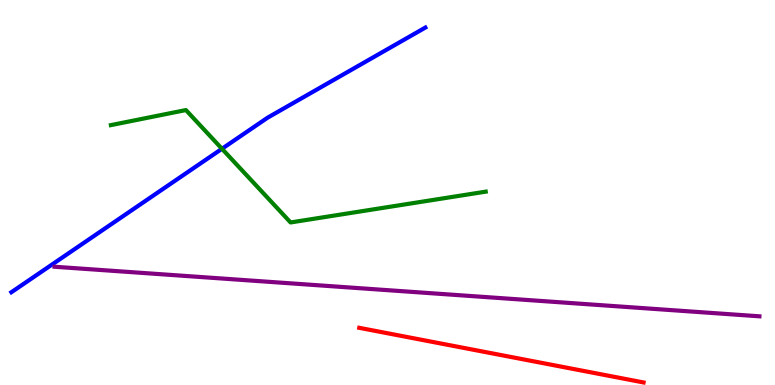[{'lines': ['blue', 'red'], 'intersections': []}, {'lines': ['green', 'red'], 'intersections': []}, {'lines': ['purple', 'red'], 'intersections': []}, {'lines': ['blue', 'green'], 'intersections': [{'x': 2.86, 'y': 6.14}]}, {'lines': ['blue', 'purple'], 'intersections': []}, {'lines': ['green', 'purple'], 'intersections': []}]